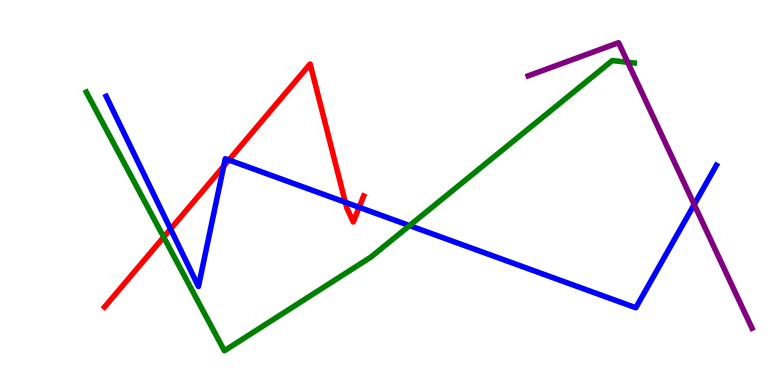[{'lines': ['blue', 'red'], 'intersections': [{'x': 2.2, 'y': 4.05}, {'x': 2.89, 'y': 5.68}, {'x': 2.95, 'y': 5.84}, {'x': 4.46, 'y': 4.75}, {'x': 4.63, 'y': 4.62}]}, {'lines': ['green', 'red'], 'intersections': [{'x': 2.11, 'y': 3.84}]}, {'lines': ['purple', 'red'], 'intersections': []}, {'lines': ['blue', 'green'], 'intersections': [{'x': 5.28, 'y': 4.14}]}, {'lines': ['blue', 'purple'], 'intersections': [{'x': 8.96, 'y': 4.69}]}, {'lines': ['green', 'purple'], 'intersections': [{'x': 8.1, 'y': 8.38}]}]